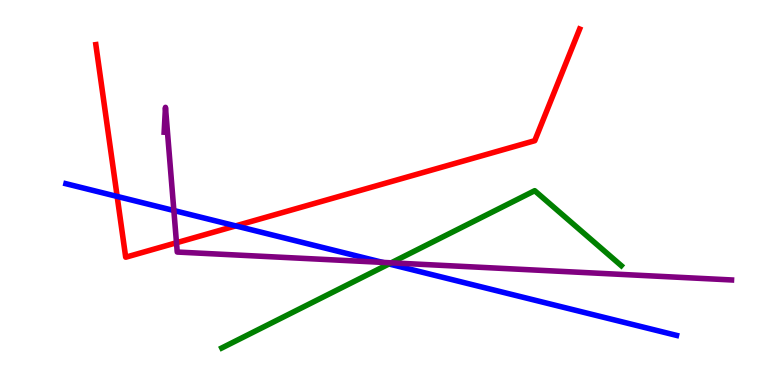[{'lines': ['blue', 'red'], 'intersections': [{'x': 1.51, 'y': 4.9}, {'x': 3.04, 'y': 4.13}]}, {'lines': ['green', 'red'], 'intersections': []}, {'lines': ['purple', 'red'], 'intersections': [{'x': 2.28, 'y': 3.69}]}, {'lines': ['blue', 'green'], 'intersections': [{'x': 5.02, 'y': 3.14}]}, {'lines': ['blue', 'purple'], 'intersections': [{'x': 2.24, 'y': 4.53}, {'x': 4.94, 'y': 3.18}]}, {'lines': ['green', 'purple'], 'intersections': [{'x': 5.05, 'y': 3.17}]}]